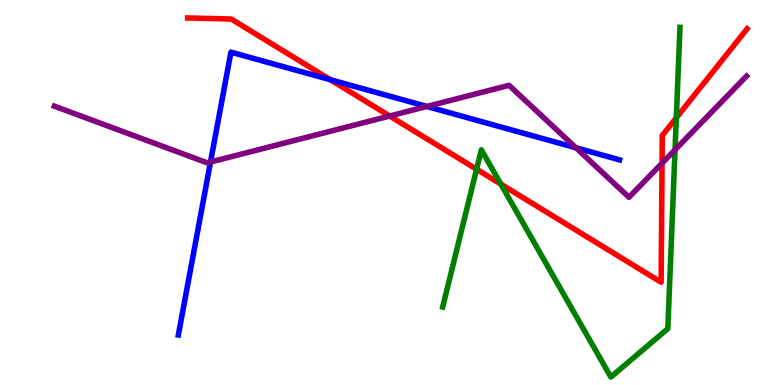[{'lines': ['blue', 'red'], 'intersections': [{'x': 4.26, 'y': 7.93}]}, {'lines': ['green', 'red'], 'intersections': [{'x': 6.15, 'y': 5.6}, {'x': 6.46, 'y': 5.22}, {'x': 8.73, 'y': 6.94}]}, {'lines': ['purple', 'red'], 'intersections': [{'x': 5.03, 'y': 6.99}, {'x': 8.54, 'y': 5.76}]}, {'lines': ['blue', 'green'], 'intersections': []}, {'lines': ['blue', 'purple'], 'intersections': [{'x': 2.72, 'y': 5.79}, {'x': 5.51, 'y': 7.23}, {'x': 7.43, 'y': 6.16}]}, {'lines': ['green', 'purple'], 'intersections': [{'x': 8.71, 'y': 6.11}]}]